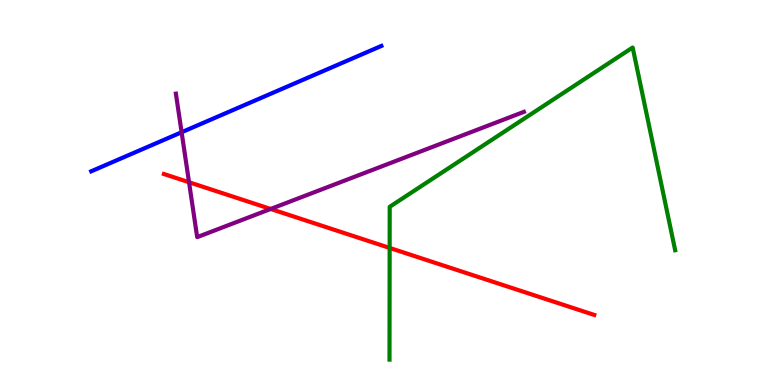[{'lines': ['blue', 'red'], 'intersections': []}, {'lines': ['green', 'red'], 'intersections': [{'x': 5.03, 'y': 3.56}]}, {'lines': ['purple', 'red'], 'intersections': [{'x': 2.44, 'y': 5.27}, {'x': 3.49, 'y': 4.57}]}, {'lines': ['blue', 'green'], 'intersections': []}, {'lines': ['blue', 'purple'], 'intersections': [{'x': 2.34, 'y': 6.57}]}, {'lines': ['green', 'purple'], 'intersections': []}]